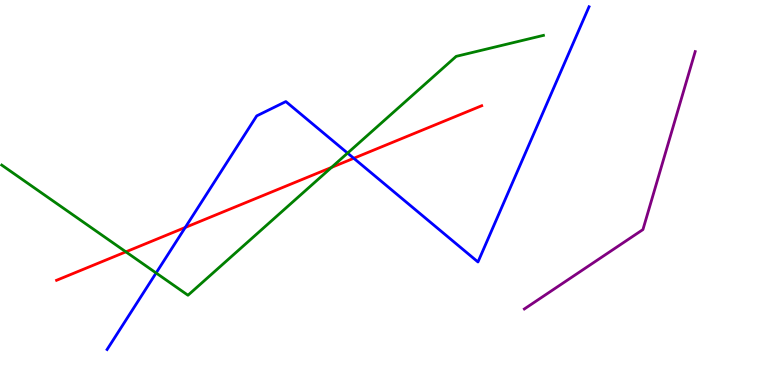[{'lines': ['blue', 'red'], 'intersections': [{'x': 2.39, 'y': 4.09}, {'x': 4.56, 'y': 5.89}]}, {'lines': ['green', 'red'], 'intersections': [{'x': 1.62, 'y': 3.46}, {'x': 4.28, 'y': 5.65}]}, {'lines': ['purple', 'red'], 'intersections': []}, {'lines': ['blue', 'green'], 'intersections': [{'x': 2.01, 'y': 2.91}, {'x': 4.48, 'y': 6.02}]}, {'lines': ['blue', 'purple'], 'intersections': []}, {'lines': ['green', 'purple'], 'intersections': []}]